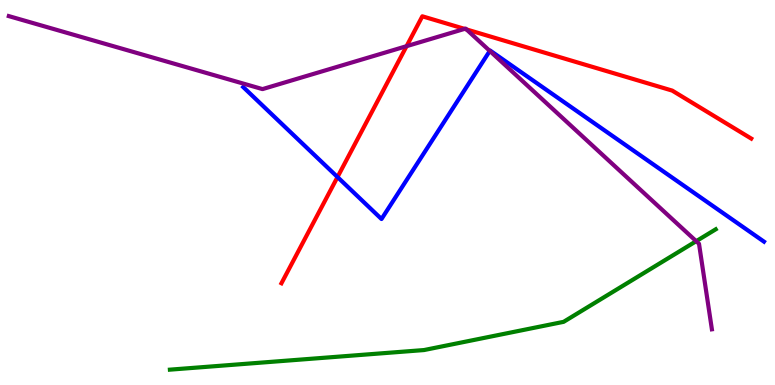[{'lines': ['blue', 'red'], 'intersections': [{'x': 4.35, 'y': 5.4}]}, {'lines': ['green', 'red'], 'intersections': []}, {'lines': ['purple', 'red'], 'intersections': [{'x': 5.25, 'y': 8.8}, {'x': 6.0, 'y': 9.25}, {'x': 6.02, 'y': 9.24}]}, {'lines': ['blue', 'green'], 'intersections': []}, {'lines': ['blue', 'purple'], 'intersections': [{'x': 6.32, 'y': 8.68}]}, {'lines': ['green', 'purple'], 'intersections': [{'x': 8.98, 'y': 3.74}]}]